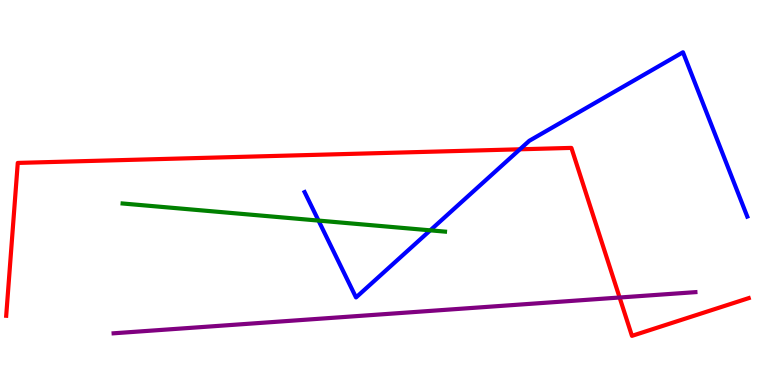[{'lines': ['blue', 'red'], 'intersections': [{'x': 6.71, 'y': 6.12}]}, {'lines': ['green', 'red'], 'intersections': []}, {'lines': ['purple', 'red'], 'intersections': [{'x': 7.99, 'y': 2.27}]}, {'lines': ['blue', 'green'], 'intersections': [{'x': 4.11, 'y': 4.27}, {'x': 5.55, 'y': 4.02}]}, {'lines': ['blue', 'purple'], 'intersections': []}, {'lines': ['green', 'purple'], 'intersections': []}]